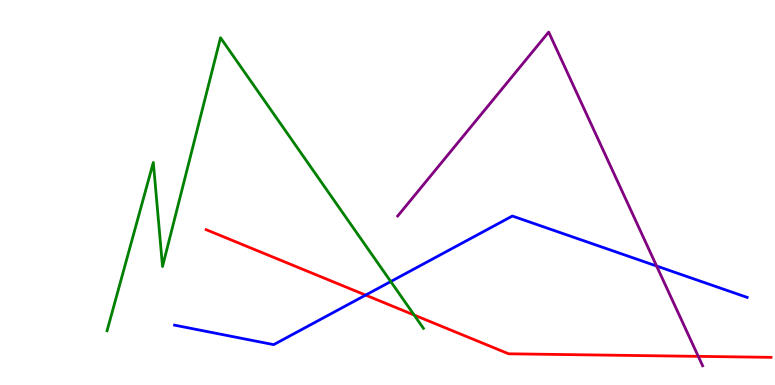[{'lines': ['blue', 'red'], 'intersections': [{'x': 4.72, 'y': 2.33}]}, {'lines': ['green', 'red'], 'intersections': [{'x': 5.34, 'y': 1.82}]}, {'lines': ['purple', 'red'], 'intersections': [{'x': 9.01, 'y': 0.744}]}, {'lines': ['blue', 'green'], 'intersections': [{'x': 5.04, 'y': 2.69}]}, {'lines': ['blue', 'purple'], 'intersections': [{'x': 8.47, 'y': 3.09}]}, {'lines': ['green', 'purple'], 'intersections': []}]